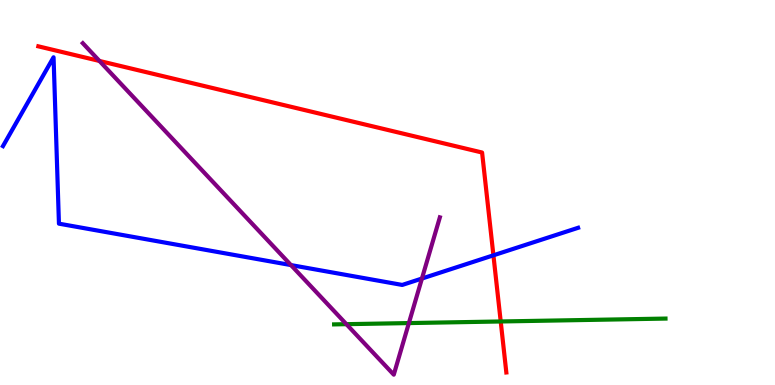[{'lines': ['blue', 'red'], 'intersections': [{'x': 6.37, 'y': 3.37}]}, {'lines': ['green', 'red'], 'intersections': [{'x': 6.46, 'y': 1.65}]}, {'lines': ['purple', 'red'], 'intersections': [{'x': 1.28, 'y': 8.42}]}, {'lines': ['blue', 'green'], 'intersections': []}, {'lines': ['blue', 'purple'], 'intersections': [{'x': 3.75, 'y': 3.11}, {'x': 5.44, 'y': 2.77}]}, {'lines': ['green', 'purple'], 'intersections': [{'x': 4.47, 'y': 1.58}, {'x': 5.28, 'y': 1.61}]}]